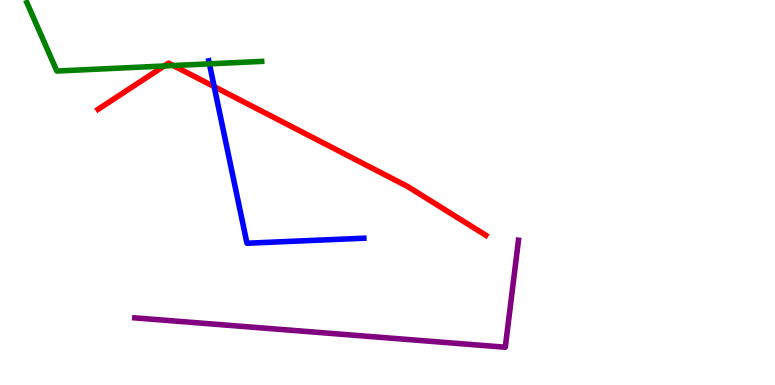[{'lines': ['blue', 'red'], 'intersections': [{'x': 2.76, 'y': 7.75}]}, {'lines': ['green', 'red'], 'intersections': [{'x': 2.12, 'y': 8.29}, {'x': 2.24, 'y': 8.3}]}, {'lines': ['purple', 'red'], 'intersections': []}, {'lines': ['blue', 'green'], 'intersections': [{'x': 2.7, 'y': 8.34}]}, {'lines': ['blue', 'purple'], 'intersections': []}, {'lines': ['green', 'purple'], 'intersections': []}]